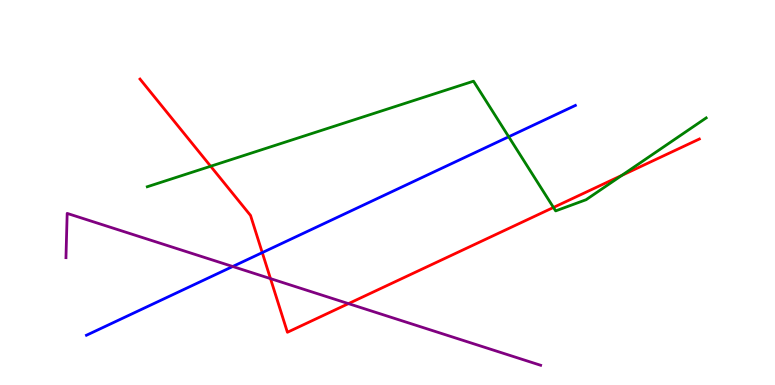[{'lines': ['blue', 'red'], 'intersections': [{'x': 3.38, 'y': 3.44}]}, {'lines': ['green', 'red'], 'intersections': [{'x': 2.72, 'y': 5.68}, {'x': 7.14, 'y': 4.61}, {'x': 8.02, 'y': 5.44}]}, {'lines': ['purple', 'red'], 'intersections': [{'x': 3.49, 'y': 2.76}, {'x': 4.5, 'y': 2.11}]}, {'lines': ['blue', 'green'], 'intersections': [{'x': 6.56, 'y': 6.45}]}, {'lines': ['blue', 'purple'], 'intersections': [{'x': 3.0, 'y': 3.08}]}, {'lines': ['green', 'purple'], 'intersections': []}]